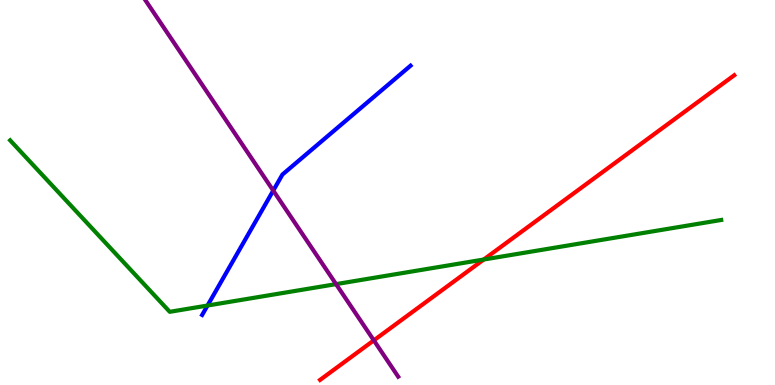[{'lines': ['blue', 'red'], 'intersections': []}, {'lines': ['green', 'red'], 'intersections': [{'x': 6.24, 'y': 3.26}]}, {'lines': ['purple', 'red'], 'intersections': [{'x': 4.82, 'y': 1.16}]}, {'lines': ['blue', 'green'], 'intersections': [{'x': 2.68, 'y': 2.06}]}, {'lines': ['blue', 'purple'], 'intersections': [{'x': 3.53, 'y': 5.05}]}, {'lines': ['green', 'purple'], 'intersections': [{'x': 4.34, 'y': 2.62}]}]